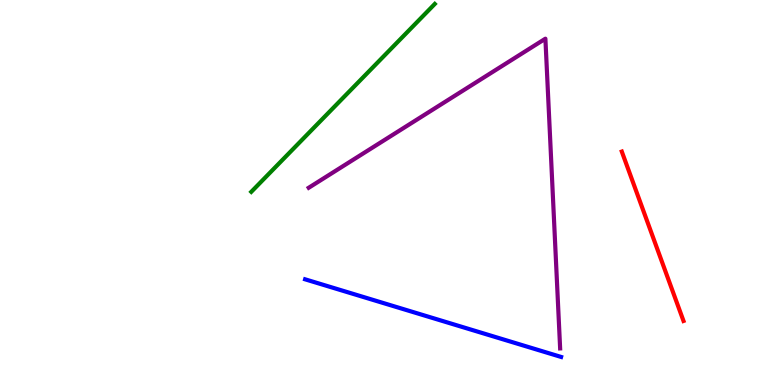[{'lines': ['blue', 'red'], 'intersections': []}, {'lines': ['green', 'red'], 'intersections': []}, {'lines': ['purple', 'red'], 'intersections': []}, {'lines': ['blue', 'green'], 'intersections': []}, {'lines': ['blue', 'purple'], 'intersections': []}, {'lines': ['green', 'purple'], 'intersections': []}]